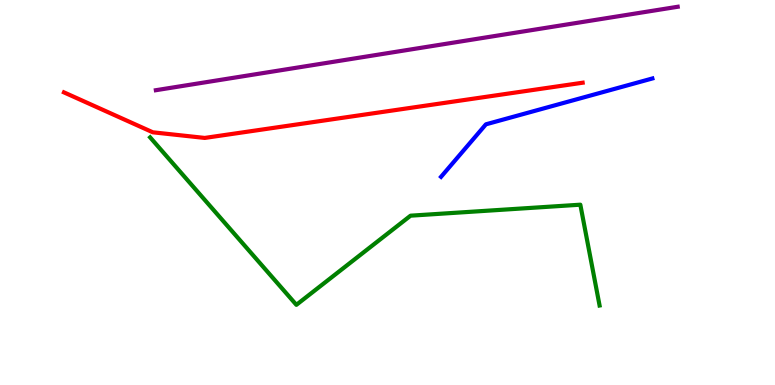[{'lines': ['blue', 'red'], 'intersections': []}, {'lines': ['green', 'red'], 'intersections': []}, {'lines': ['purple', 'red'], 'intersections': []}, {'lines': ['blue', 'green'], 'intersections': []}, {'lines': ['blue', 'purple'], 'intersections': []}, {'lines': ['green', 'purple'], 'intersections': []}]